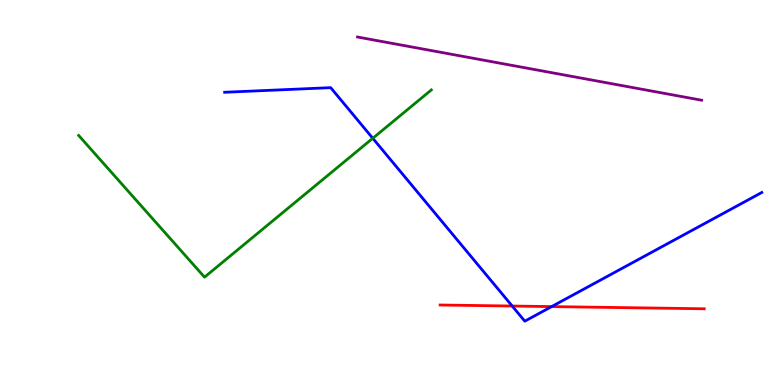[{'lines': ['blue', 'red'], 'intersections': [{'x': 6.61, 'y': 2.05}, {'x': 7.12, 'y': 2.04}]}, {'lines': ['green', 'red'], 'intersections': []}, {'lines': ['purple', 'red'], 'intersections': []}, {'lines': ['blue', 'green'], 'intersections': [{'x': 4.81, 'y': 6.41}]}, {'lines': ['blue', 'purple'], 'intersections': []}, {'lines': ['green', 'purple'], 'intersections': []}]